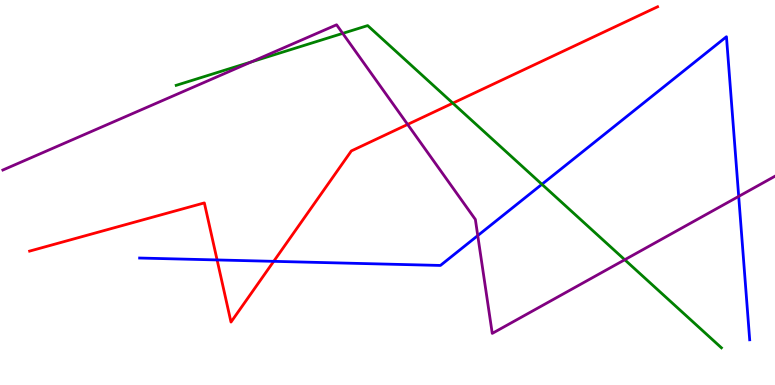[{'lines': ['blue', 'red'], 'intersections': [{'x': 2.8, 'y': 3.25}, {'x': 3.53, 'y': 3.21}]}, {'lines': ['green', 'red'], 'intersections': [{'x': 5.84, 'y': 7.32}]}, {'lines': ['purple', 'red'], 'intersections': [{'x': 5.26, 'y': 6.77}]}, {'lines': ['blue', 'green'], 'intersections': [{'x': 6.99, 'y': 5.21}]}, {'lines': ['blue', 'purple'], 'intersections': [{'x': 6.16, 'y': 3.88}, {'x': 9.53, 'y': 4.9}]}, {'lines': ['green', 'purple'], 'intersections': [{'x': 3.24, 'y': 8.39}, {'x': 4.42, 'y': 9.13}, {'x': 8.06, 'y': 3.25}]}]